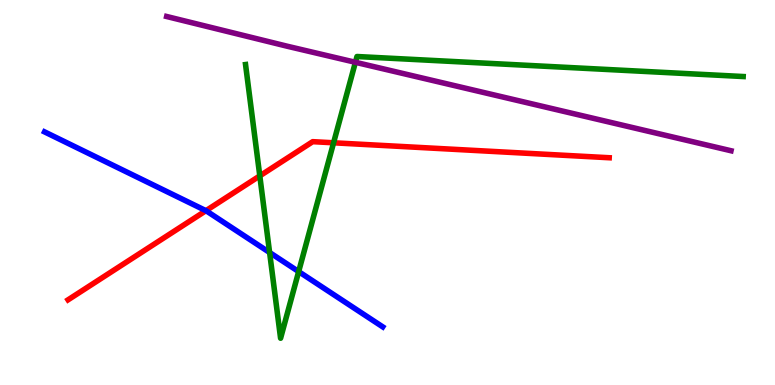[{'lines': ['blue', 'red'], 'intersections': [{'x': 2.66, 'y': 4.53}]}, {'lines': ['green', 'red'], 'intersections': [{'x': 3.35, 'y': 5.43}, {'x': 4.3, 'y': 6.29}]}, {'lines': ['purple', 'red'], 'intersections': []}, {'lines': ['blue', 'green'], 'intersections': [{'x': 3.48, 'y': 3.44}, {'x': 3.85, 'y': 2.95}]}, {'lines': ['blue', 'purple'], 'intersections': []}, {'lines': ['green', 'purple'], 'intersections': [{'x': 4.59, 'y': 8.38}]}]